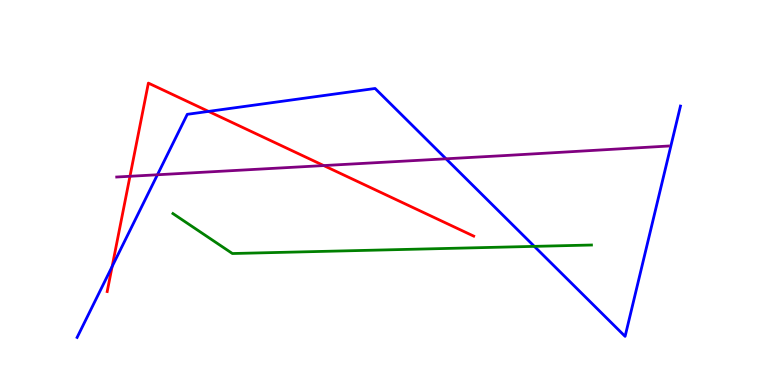[{'lines': ['blue', 'red'], 'intersections': [{'x': 1.45, 'y': 3.08}, {'x': 2.69, 'y': 7.11}]}, {'lines': ['green', 'red'], 'intersections': []}, {'lines': ['purple', 'red'], 'intersections': [{'x': 1.68, 'y': 5.42}, {'x': 4.18, 'y': 5.7}]}, {'lines': ['blue', 'green'], 'intersections': [{'x': 6.89, 'y': 3.6}]}, {'lines': ['blue', 'purple'], 'intersections': [{'x': 2.03, 'y': 5.46}, {'x': 5.76, 'y': 5.88}]}, {'lines': ['green', 'purple'], 'intersections': []}]